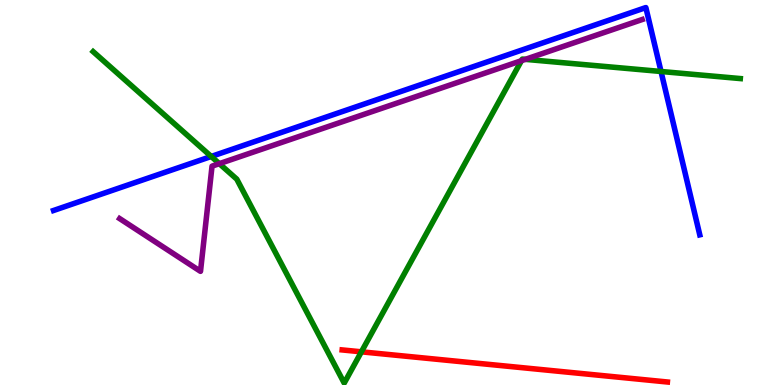[{'lines': ['blue', 'red'], 'intersections': []}, {'lines': ['green', 'red'], 'intersections': [{'x': 4.66, 'y': 0.862}]}, {'lines': ['purple', 'red'], 'intersections': []}, {'lines': ['blue', 'green'], 'intersections': [{'x': 2.73, 'y': 5.94}, {'x': 8.53, 'y': 8.14}]}, {'lines': ['blue', 'purple'], 'intersections': []}, {'lines': ['green', 'purple'], 'intersections': [{'x': 2.83, 'y': 5.75}, {'x': 6.73, 'y': 8.42}, {'x': 6.78, 'y': 8.46}]}]